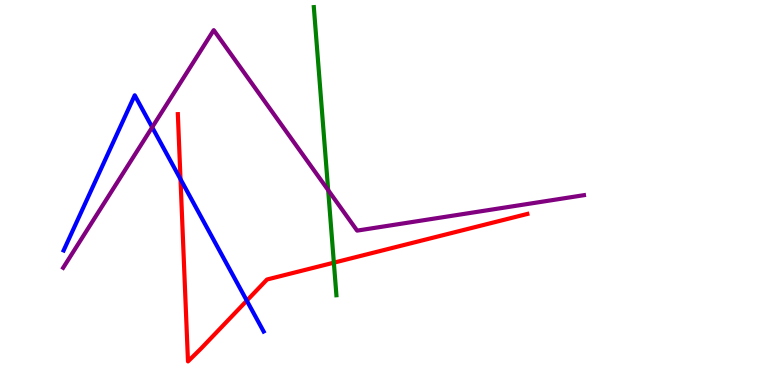[{'lines': ['blue', 'red'], 'intersections': [{'x': 2.33, 'y': 5.35}, {'x': 3.18, 'y': 2.19}]}, {'lines': ['green', 'red'], 'intersections': [{'x': 4.31, 'y': 3.18}]}, {'lines': ['purple', 'red'], 'intersections': []}, {'lines': ['blue', 'green'], 'intersections': []}, {'lines': ['blue', 'purple'], 'intersections': [{'x': 1.96, 'y': 6.69}]}, {'lines': ['green', 'purple'], 'intersections': [{'x': 4.23, 'y': 5.06}]}]